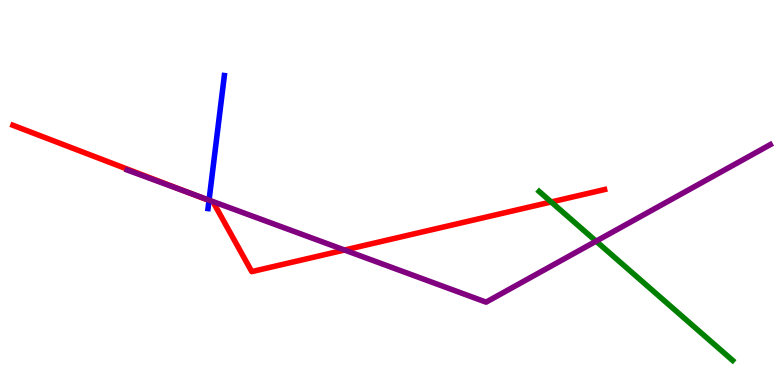[{'lines': ['blue', 'red'], 'intersections': [{'x': 2.7, 'y': 4.79}]}, {'lines': ['green', 'red'], 'intersections': [{'x': 7.11, 'y': 4.75}]}, {'lines': ['purple', 'red'], 'intersections': [{'x': 2.44, 'y': 4.99}, {'x': 4.45, 'y': 3.51}]}, {'lines': ['blue', 'green'], 'intersections': []}, {'lines': ['blue', 'purple'], 'intersections': [{'x': 2.7, 'y': 4.8}]}, {'lines': ['green', 'purple'], 'intersections': [{'x': 7.69, 'y': 3.74}]}]